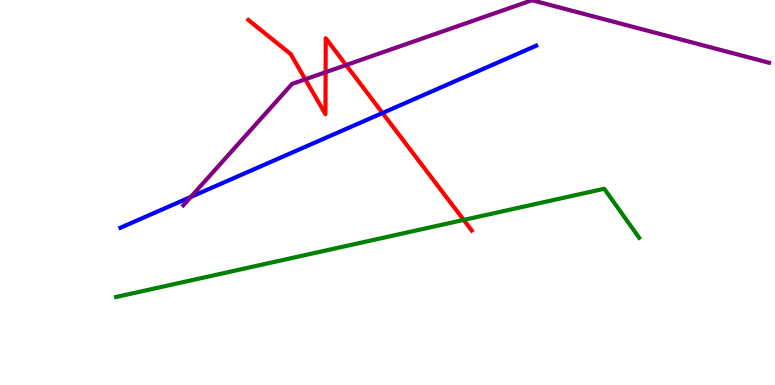[{'lines': ['blue', 'red'], 'intersections': [{'x': 4.94, 'y': 7.06}]}, {'lines': ['green', 'red'], 'intersections': [{'x': 5.98, 'y': 4.29}]}, {'lines': ['purple', 'red'], 'intersections': [{'x': 3.94, 'y': 7.94}, {'x': 4.2, 'y': 8.12}, {'x': 4.47, 'y': 8.31}]}, {'lines': ['blue', 'green'], 'intersections': []}, {'lines': ['blue', 'purple'], 'intersections': [{'x': 2.46, 'y': 4.89}]}, {'lines': ['green', 'purple'], 'intersections': []}]